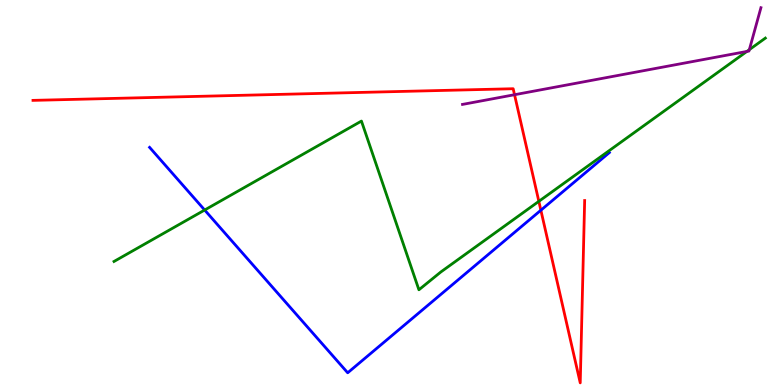[{'lines': ['blue', 'red'], 'intersections': [{'x': 6.98, 'y': 4.54}]}, {'lines': ['green', 'red'], 'intersections': [{'x': 6.95, 'y': 4.77}]}, {'lines': ['purple', 'red'], 'intersections': [{'x': 6.64, 'y': 7.54}]}, {'lines': ['blue', 'green'], 'intersections': [{'x': 2.64, 'y': 4.54}]}, {'lines': ['blue', 'purple'], 'intersections': []}, {'lines': ['green', 'purple'], 'intersections': [{'x': 9.64, 'y': 8.66}, {'x': 9.67, 'y': 8.71}]}]